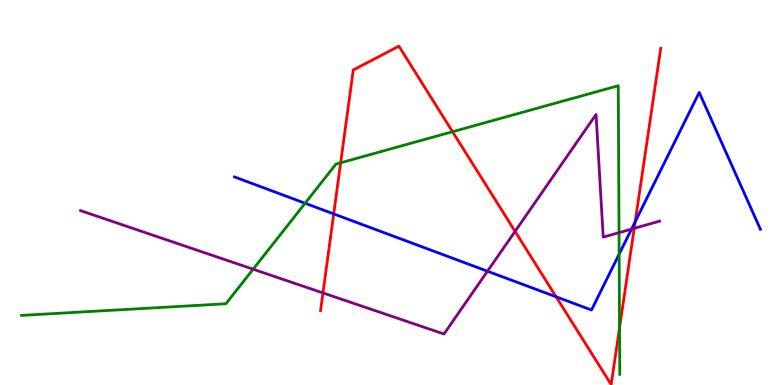[{'lines': ['blue', 'red'], 'intersections': [{'x': 4.31, 'y': 4.44}, {'x': 7.18, 'y': 2.29}, {'x': 8.2, 'y': 4.24}]}, {'lines': ['green', 'red'], 'intersections': [{'x': 4.4, 'y': 5.77}, {'x': 5.84, 'y': 6.58}, {'x': 7.99, 'y': 1.48}]}, {'lines': ['purple', 'red'], 'intersections': [{'x': 4.17, 'y': 2.39}, {'x': 6.65, 'y': 3.99}, {'x': 8.18, 'y': 4.07}]}, {'lines': ['blue', 'green'], 'intersections': [{'x': 3.94, 'y': 4.72}, {'x': 7.99, 'y': 3.4}]}, {'lines': ['blue', 'purple'], 'intersections': [{'x': 6.29, 'y': 2.96}, {'x': 8.15, 'y': 4.05}]}, {'lines': ['green', 'purple'], 'intersections': [{'x': 3.27, 'y': 3.01}, {'x': 7.99, 'y': 3.96}]}]